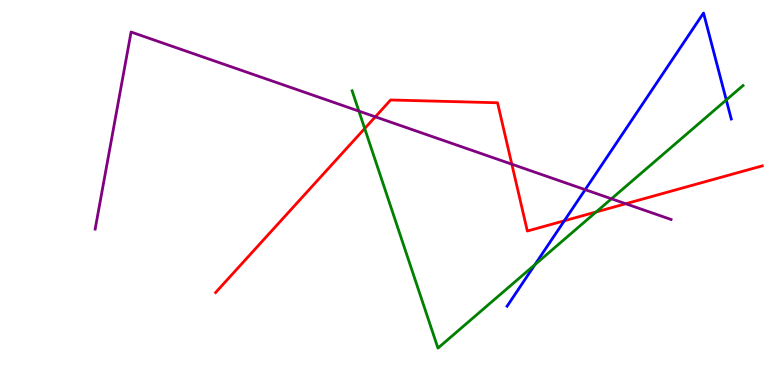[{'lines': ['blue', 'red'], 'intersections': [{'x': 7.28, 'y': 4.27}]}, {'lines': ['green', 'red'], 'intersections': [{'x': 4.71, 'y': 6.66}, {'x': 7.69, 'y': 4.5}]}, {'lines': ['purple', 'red'], 'intersections': [{'x': 4.84, 'y': 6.97}, {'x': 6.6, 'y': 5.74}, {'x': 8.07, 'y': 4.71}]}, {'lines': ['blue', 'green'], 'intersections': [{'x': 6.9, 'y': 3.13}, {'x': 9.37, 'y': 7.4}]}, {'lines': ['blue', 'purple'], 'intersections': [{'x': 7.55, 'y': 5.07}]}, {'lines': ['green', 'purple'], 'intersections': [{'x': 4.63, 'y': 7.11}, {'x': 7.89, 'y': 4.84}]}]